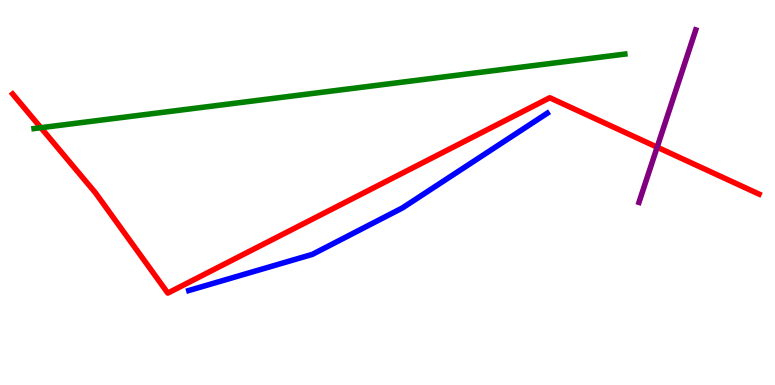[{'lines': ['blue', 'red'], 'intersections': []}, {'lines': ['green', 'red'], 'intersections': [{'x': 0.527, 'y': 6.68}]}, {'lines': ['purple', 'red'], 'intersections': [{'x': 8.48, 'y': 6.18}]}, {'lines': ['blue', 'green'], 'intersections': []}, {'lines': ['blue', 'purple'], 'intersections': []}, {'lines': ['green', 'purple'], 'intersections': []}]